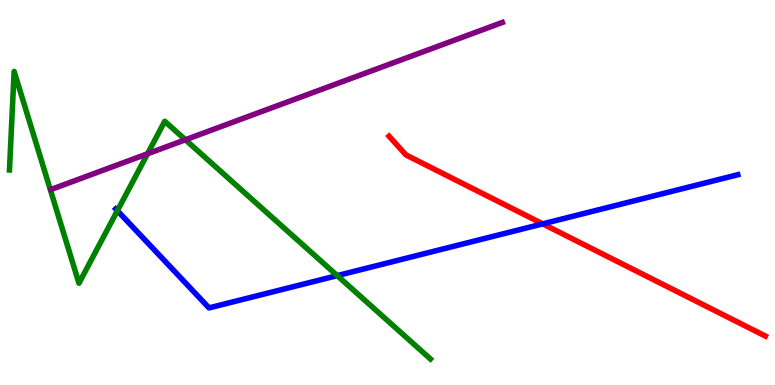[{'lines': ['blue', 'red'], 'intersections': [{'x': 7.0, 'y': 4.19}]}, {'lines': ['green', 'red'], 'intersections': []}, {'lines': ['purple', 'red'], 'intersections': []}, {'lines': ['blue', 'green'], 'intersections': [{'x': 1.51, 'y': 4.53}, {'x': 4.35, 'y': 2.84}]}, {'lines': ['blue', 'purple'], 'intersections': []}, {'lines': ['green', 'purple'], 'intersections': [{'x': 1.9, 'y': 6.01}, {'x': 2.39, 'y': 6.37}]}]